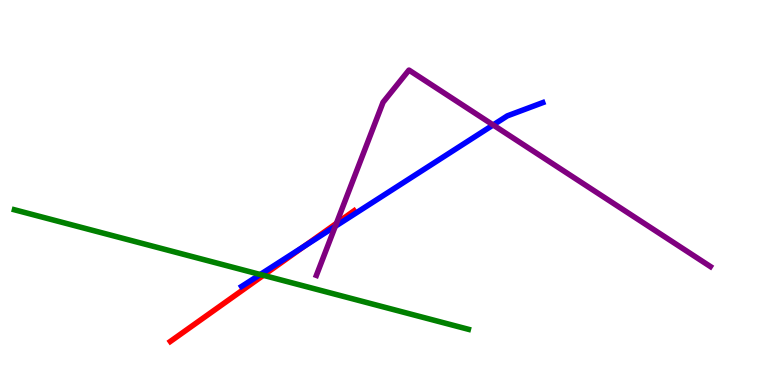[{'lines': ['blue', 'red'], 'intersections': [{'x': 3.93, 'y': 3.6}]}, {'lines': ['green', 'red'], 'intersections': [{'x': 3.4, 'y': 2.85}]}, {'lines': ['purple', 'red'], 'intersections': [{'x': 4.34, 'y': 4.2}]}, {'lines': ['blue', 'green'], 'intersections': [{'x': 3.36, 'y': 2.87}]}, {'lines': ['blue', 'purple'], 'intersections': [{'x': 4.33, 'y': 4.12}, {'x': 6.36, 'y': 6.75}]}, {'lines': ['green', 'purple'], 'intersections': []}]